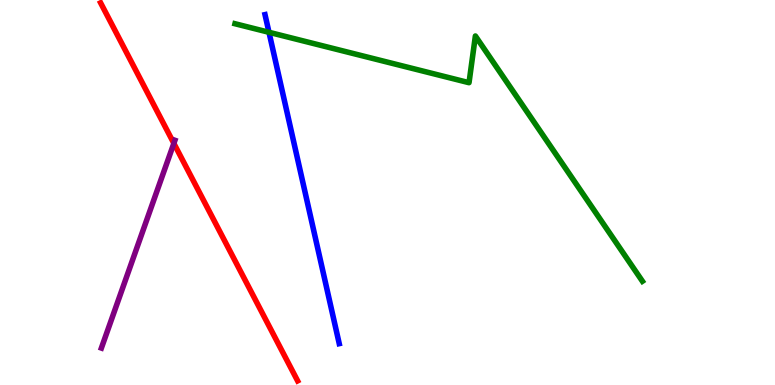[{'lines': ['blue', 'red'], 'intersections': []}, {'lines': ['green', 'red'], 'intersections': []}, {'lines': ['purple', 'red'], 'intersections': [{'x': 2.24, 'y': 6.28}]}, {'lines': ['blue', 'green'], 'intersections': [{'x': 3.47, 'y': 9.16}]}, {'lines': ['blue', 'purple'], 'intersections': []}, {'lines': ['green', 'purple'], 'intersections': []}]